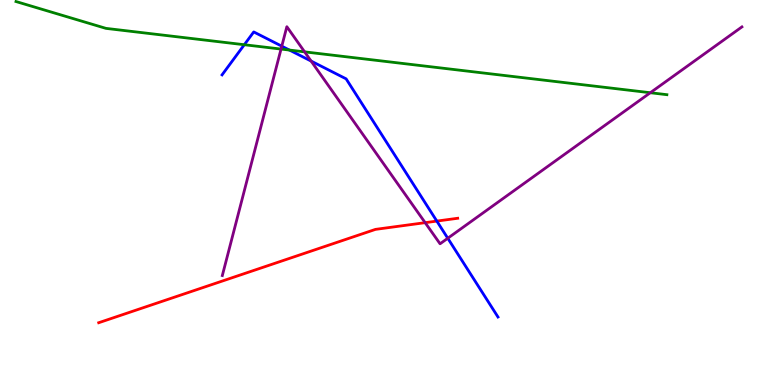[{'lines': ['blue', 'red'], 'intersections': [{'x': 5.64, 'y': 4.26}]}, {'lines': ['green', 'red'], 'intersections': []}, {'lines': ['purple', 'red'], 'intersections': [{'x': 5.49, 'y': 4.22}]}, {'lines': ['blue', 'green'], 'intersections': [{'x': 3.15, 'y': 8.84}, {'x': 3.73, 'y': 8.7}]}, {'lines': ['blue', 'purple'], 'intersections': [{'x': 3.64, 'y': 8.8}, {'x': 4.01, 'y': 8.41}, {'x': 5.78, 'y': 3.81}]}, {'lines': ['green', 'purple'], 'intersections': [{'x': 3.63, 'y': 8.73}, {'x': 3.93, 'y': 8.65}, {'x': 8.39, 'y': 7.59}]}]